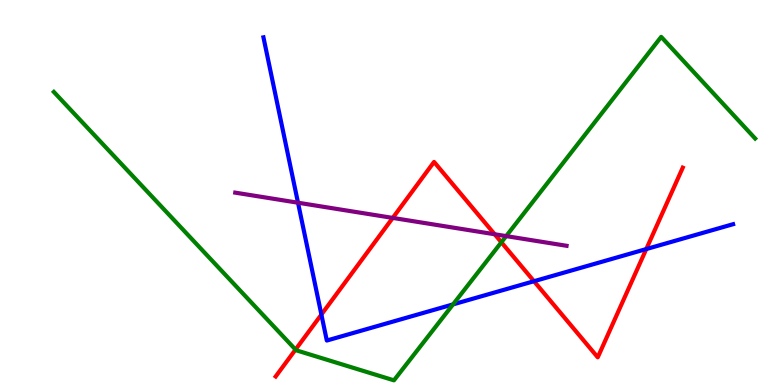[{'lines': ['blue', 'red'], 'intersections': [{'x': 4.15, 'y': 1.83}, {'x': 6.89, 'y': 2.7}, {'x': 8.34, 'y': 3.53}]}, {'lines': ['green', 'red'], 'intersections': [{'x': 3.81, 'y': 0.919}, {'x': 6.47, 'y': 3.71}]}, {'lines': ['purple', 'red'], 'intersections': [{'x': 5.07, 'y': 4.34}, {'x': 6.38, 'y': 3.92}]}, {'lines': ['blue', 'green'], 'intersections': [{'x': 5.85, 'y': 2.09}]}, {'lines': ['blue', 'purple'], 'intersections': [{'x': 3.85, 'y': 4.73}]}, {'lines': ['green', 'purple'], 'intersections': [{'x': 6.53, 'y': 3.87}]}]